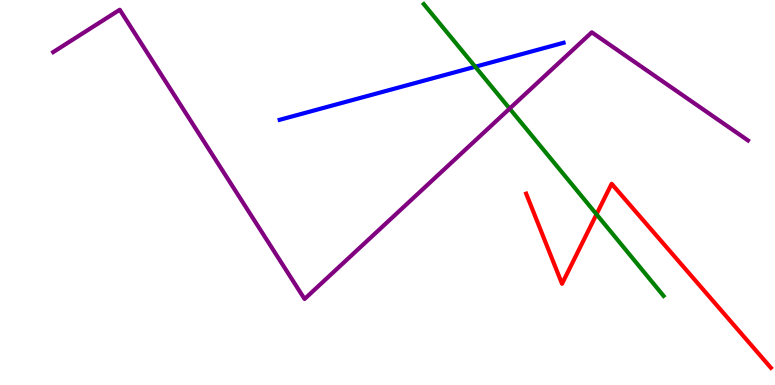[{'lines': ['blue', 'red'], 'intersections': []}, {'lines': ['green', 'red'], 'intersections': [{'x': 7.7, 'y': 4.43}]}, {'lines': ['purple', 'red'], 'intersections': []}, {'lines': ['blue', 'green'], 'intersections': [{'x': 6.13, 'y': 8.27}]}, {'lines': ['blue', 'purple'], 'intersections': []}, {'lines': ['green', 'purple'], 'intersections': [{'x': 6.58, 'y': 7.18}]}]